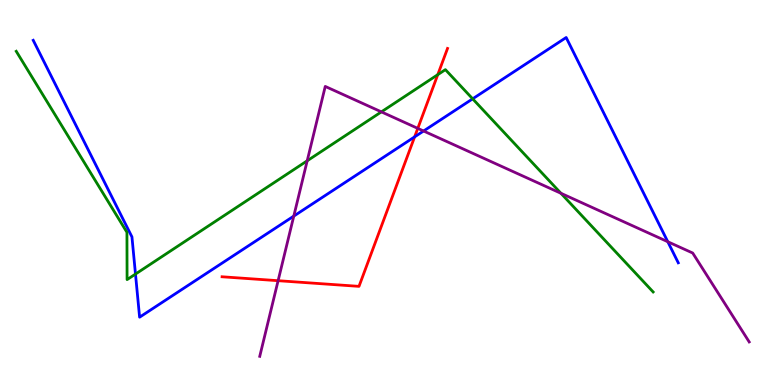[{'lines': ['blue', 'red'], 'intersections': [{'x': 5.35, 'y': 6.44}]}, {'lines': ['green', 'red'], 'intersections': [{'x': 5.65, 'y': 8.06}]}, {'lines': ['purple', 'red'], 'intersections': [{'x': 3.59, 'y': 2.71}, {'x': 5.39, 'y': 6.67}]}, {'lines': ['blue', 'green'], 'intersections': [{'x': 1.75, 'y': 2.88}, {'x': 6.1, 'y': 7.43}]}, {'lines': ['blue', 'purple'], 'intersections': [{'x': 3.79, 'y': 4.39}, {'x': 5.47, 'y': 6.6}, {'x': 8.62, 'y': 3.72}]}, {'lines': ['green', 'purple'], 'intersections': [{'x': 3.96, 'y': 5.82}, {'x': 4.92, 'y': 7.09}, {'x': 7.24, 'y': 4.98}]}]